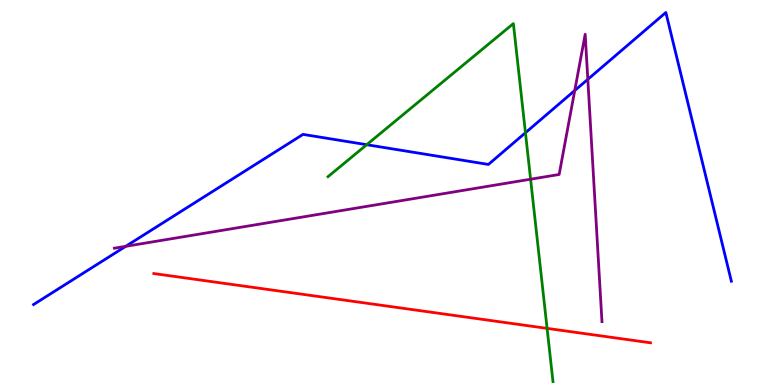[{'lines': ['blue', 'red'], 'intersections': []}, {'lines': ['green', 'red'], 'intersections': [{'x': 7.06, 'y': 1.47}]}, {'lines': ['purple', 'red'], 'intersections': []}, {'lines': ['blue', 'green'], 'intersections': [{'x': 4.73, 'y': 6.24}, {'x': 6.78, 'y': 6.55}]}, {'lines': ['blue', 'purple'], 'intersections': [{'x': 1.62, 'y': 3.6}, {'x': 7.42, 'y': 7.65}, {'x': 7.58, 'y': 7.94}]}, {'lines': ['green', 'purple'], 'intersections': [{'x': 6.85, 'y': 5.35}]}]